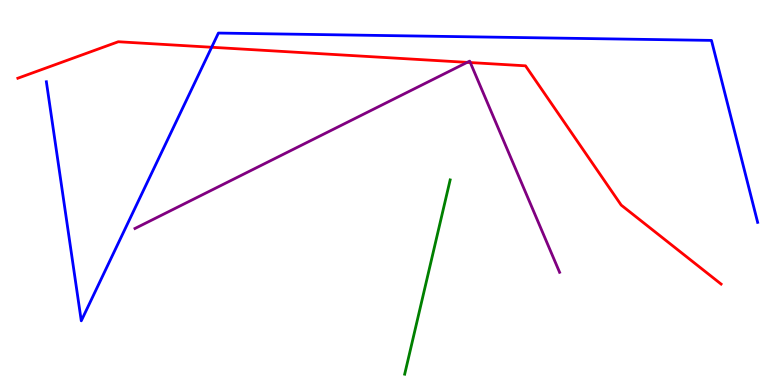[{'lines': ['blue', 'red'], 'intersections': [{'x': 2.73, 'y': 8.77}]}, {'lines': ['green', 'red'], 'intersections': []}, {'lines': ['purple', 'red'], 'intersections': [{'x': 6.03, 'y': 8.38}, {'x': 6.07, 'y': 8.38}]}, {'lines': ['blue', 'green'], 'intersections': []}, {'lines': ['blue', 'purple'], 'intersections': []}, {'lines': ['green', 'purple'], 'intersections': []}]